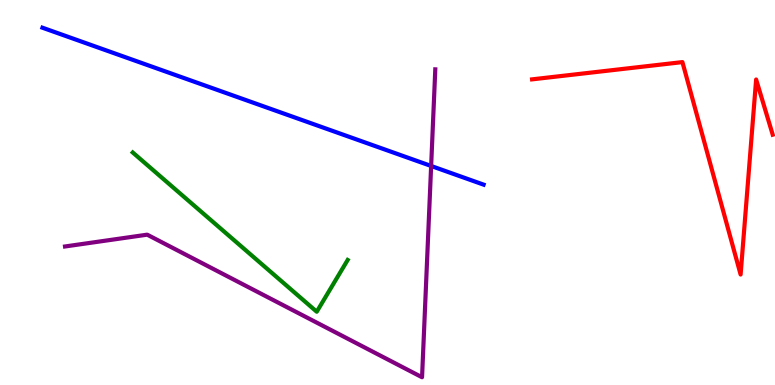[{'lines': ['blue', 'red'], 'intersections': []}, {'lines': ['green', 'red'], 'intersections': []}, {'lines': ['purple', 'red'], 'intersections': []}, {'lines': ['blue', 'green'], 'intersections': []}, {'lines': ['blue', 'purple'], 'intersections': [{'x': 5.56, 'y': 5.69}]}, {'lines': ['green', 'purple'], 'intersections': []}]